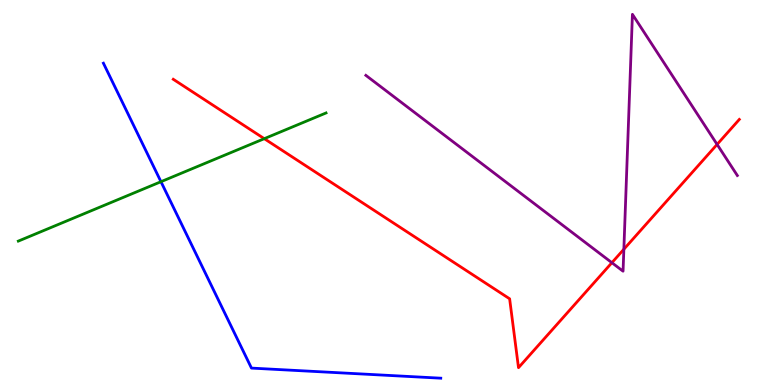[{'lines': ['blue', 'red'], 'intersections': []}, {'lines': ['green', 'red'], 'intersections': [{'x': 3.41, 'y': 6.4}]}, {'lines': ['purple', 'red'], 'intersections': [{'x': 7.9, 'y': 3.18}, {'x': 8.05, 'y': 3.53}, {'x': 9.25, 'y': 6.25}]}, {'lines': ['blue', 'green'], 'intersections': [{'x': 2.08, 'y': 5.28}]}, {'lines': ['blue', 'purple'], 'intersections': []}, {'lines': ['green', 'purple'], 'intersections': []}]